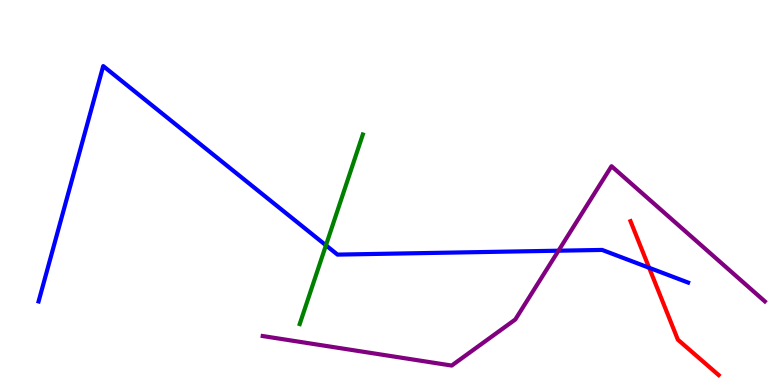[{'lines': ['blue', 'red'], 'intersections': [{'x': 8.38, 'y': 3.04}]}, {'lines': ['green', 'red'], 'intersections': []}, {'lines': ['purple', 'red'], 'intersections': []}, {'lines': ['blue', 'green'], 'intersections': [{'x': 4.21, 'y': 3.63}]}, {'lines': ['blue', 'purple'], 'intersections': [{'x': 7.21, 'y': 3.49}]}, {'lines': ['green', 'purple'], 'intersections': []}]